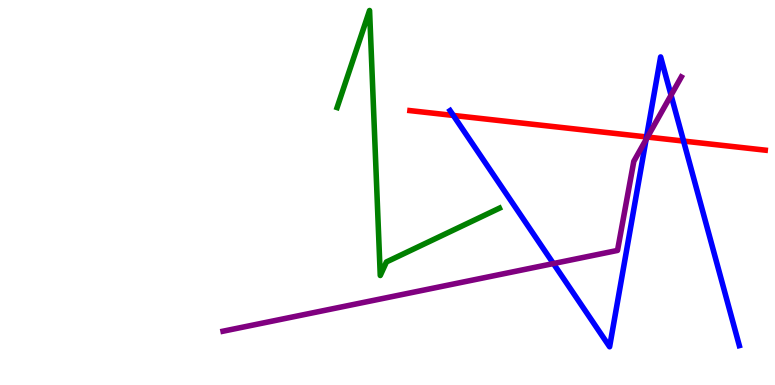[{'lines': ['blue', 'red'], 'intersections': [{'x': 5.85, 'y': 7.0}, {'x': 8.34, 'y': 6.44}, {'x': 8.82, 'y': 6.34}]}, {'lines': ['green', 'red'], 'intersections': []}, {'lines': ['purple', 'red'], 'intersections': [{'x': 8.35, 'y': 6.44}]}, {'lines': ['blue', 'green'], 'intersections': []}, {'lines': ['blue', 'purple'], 'intersections': [{'x': 7.14, 'y': 3.15}, {'x': 8.34, 'y': 6.38}, {'x': 8.66, 'y': 7.53}]}, {'lines': ['green', 'purple'], 'intersections': []}]